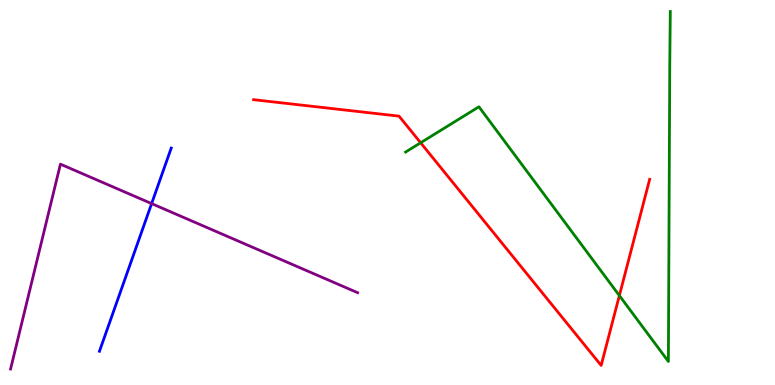[{'lines': ['blue', 'red'], 'intersections': []}, {'lines': ['green', 'red'], 'intersections': [{'x': 5.43, 'y': 6.29}, {'x': 7.99, 'y': 2.32}]}, {'lines': ['purple', 'red'], 'intersections': []}, {'lines': ['blue', 'green'], 'intersections': []}, {'lines': ['blue', 'purple'], 'intersections': [{'x': 1.96, 'y': 4.71}]}, {'lines': ['green', 'purple'], 'intersections': []}]